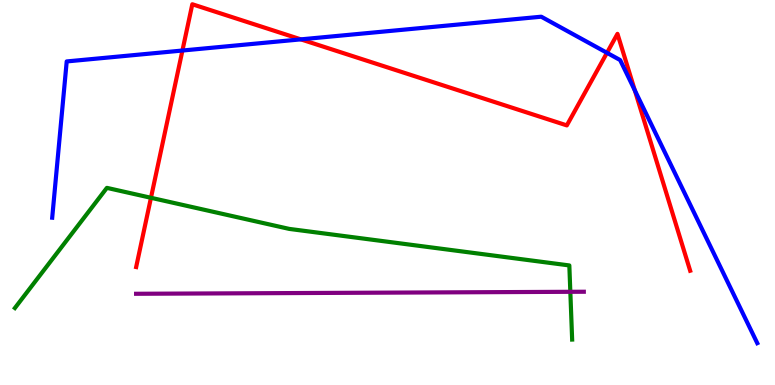[{'lines': ['blue', 'red'], 'intersections': [{'x': 2.35, 'y': 8.69}, {'x': 3.88, 'y': 8.98}, {'x': 7.83, 'y': 8.63}, {'x': 8.19, 'y': 7.65}]}, {'lines': ['green', 'red'], 'intersections': [{'x': 1.95, 'y': 4.86}]}, {'lines': ['purple', 'red'], 'intersections': []}, {'lines': ['blue', 'green'], 'intersections': []}, {'lines': ['blue', 'purple'], 'intersections': []}, {'lines': ['green', 'purple'], 'intersections': [{'x': 7.36, 'y': 2.42}]}]